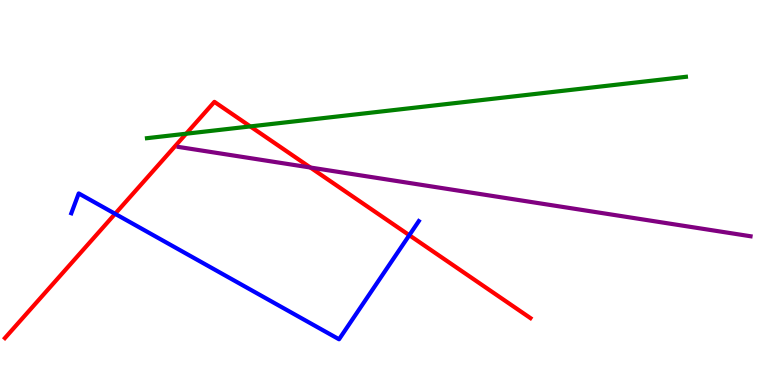[{'lines': ['blue', 'red'], 'intersections': [{'x': 1.49, 'y': 4.45}, {'x': 5.28, 'y': 3.89}]}, {'lines': ['green', 'red'], 'intersections': [{'x': 2.4, 'y': 6.53}, {'x': 3.23, 'y': 6.72}]}, {'lines': ['purple', 'red'], 'intersections': [{'x': 4.0, 'y': 5.65}]}, {'lines': ['blue', 'green'], 'intersections': []}, {'lines': ['blue', 'purple'], 'intersections': []}, {'lines': ['green', 'purple'], 'intersections': []}]